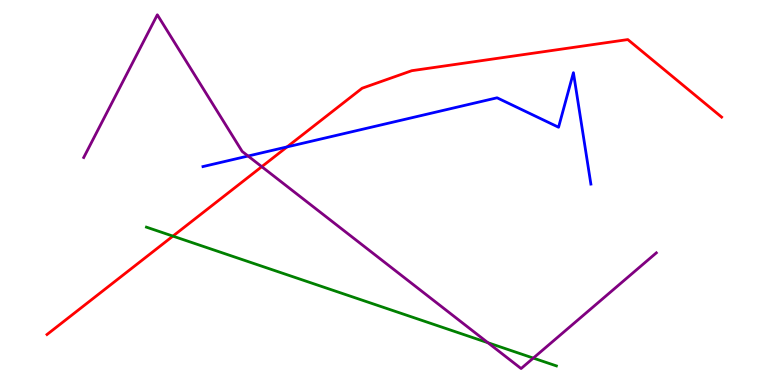[{'lines': ['blue', 'red'], 'intersections': [{'x': 3.7, 'y': 6.18}]}, {'lines': ['green', 'red'], 'intersections': [{'x': 2.23, 'y': 3.87}]}, {'lines': ['purple', 'red'], 'intersections': [{'x': 3.38, 'y': 5.67}]}, {'lines': ['blue', 'green'], 'intersections': []}, {'lines': ['blue', 'purple'], 'intersections': [{'x': 3.2, 'y': 5.95}]}, {'lines': ['green', 'purple'], 'intersections': [{'x': 6.3, 'y': 1.1}, {'x': 6.88, 'y': 0.699}]}]